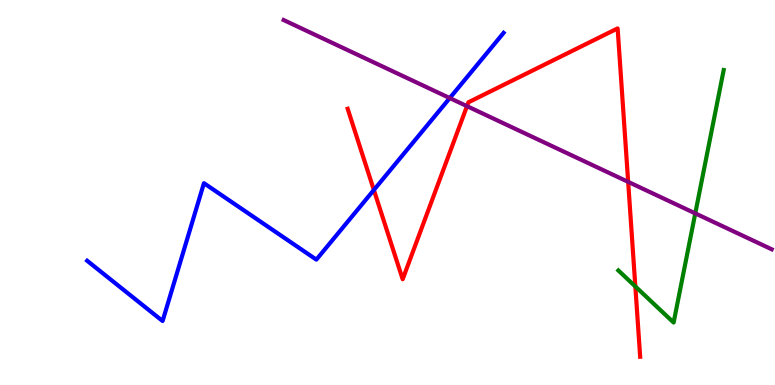[{'lines': ['blue', 'red'], 'intersections': [{'x': 4.82, 'y': 5.07}]}, {'lines': ['green', 'red'], 'intersections': [{'x': 8.2, 'y': 2.56}]}, {'lines': ['purple', 'red'], 'intersections': [{'x': 6.03, 'y': 7.24}, {'x': 8.11, 'y': 5.28}]}, {'lines': ['blue', 'green'], 'intersections': []}, {'lines': ['blue', 'purple'], 'intersections': [{'x': 5.8, 'y': 7.45}]}, {'lines': ['green', 'purple'], 'intersections': [{'x': 8.97, 'y': 4.46}]}]